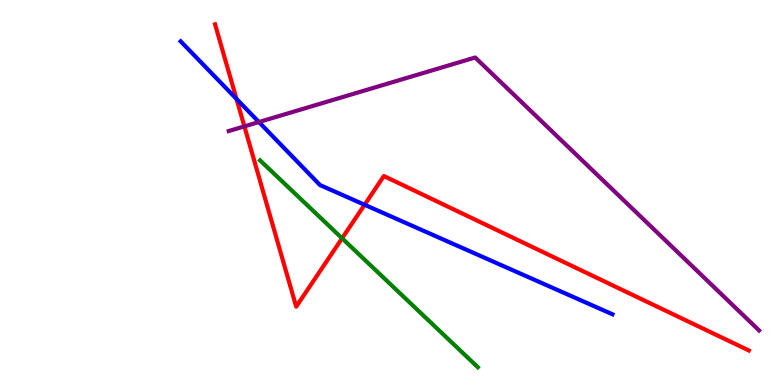[{'lines': ['blue', 'red'], 'intersections': [{'x': 3.05, 'y': 7.43}, {'x': 4.7, 'y': 4.68}]}, {'lines': ['green', 'red'], 'intersections': [{'x': 4.41, 'y': 3.81}]}, {'lines': ['purple', 'red'], 'intersections': [{'x': 3.15, 'y': 6.72}]}, {'lines': ['blue', 'green'], 'intersections': []}, {'lines': ['blue', 'purple'], 'intersections': [{'x': 3.34, 'y': 6.83}]}, {'lines': ['green', 'purple'], 'intersections': []}]